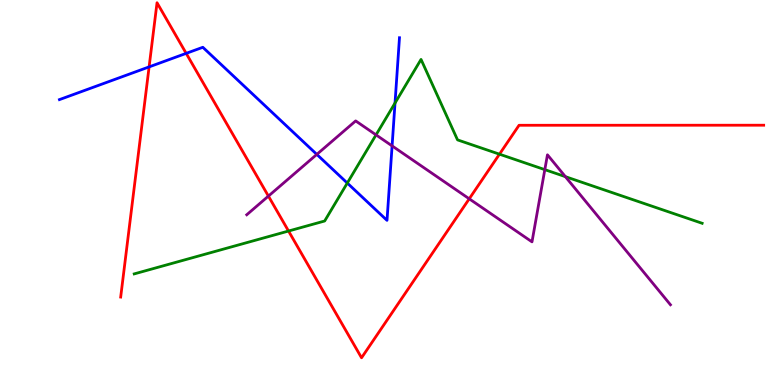[{'lines': ['blue', 'red'], 'intersections': [{'x': 1.92, 'y': 8.26}, {'x': 2.4, 'y': 8.61}]}, {'lines': ['green', 'red'], 'intersections': [{'x': 3.72, 'y': 4.0}, {'x': 6.44, 'y': 6.0}]}, {'lines': ['purple', 'red'], 'intersections': [{'x': 3.46, 'y': 4.91}, {'x': 6.05, 'y': 4.84}]}, {'lines': ['blue', 'green'], 'intersections': [{'x': 4.48, 'y': 5.25}, {'x': 5.1, 'y': 7.32}]}, {'lines': ['blue', 'purple'], 'intersections': [{'x': 4.09, 'y': 5.99}, {'x': 5.06, 'y': 6.21}]}, {'lines': ['green', 'purple'], 'intersections': [{'x': 4.85, 'y': 6.5}, {'x': 7.03, 'y': 5.59}, {'x': 7.3, 'y': 5.41}]}]